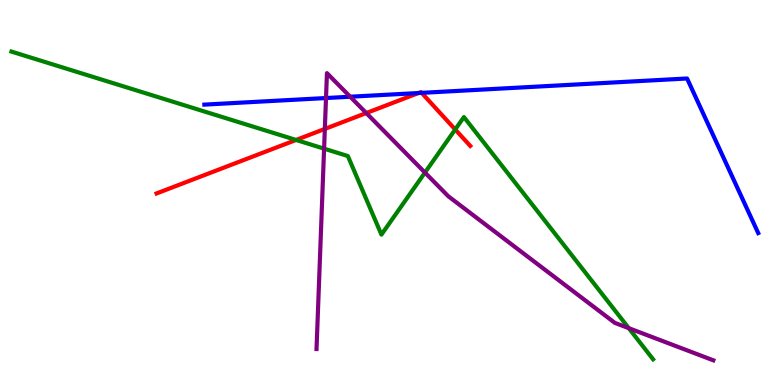[{'lines': ['blue', 'red'], 'intersections': [{'x': 5.4, 'y': 7.58}, {'x': 5.44, 'y': 7.59}]}, {'lines': ['green', 'red'], 'intersections': [{'x': 3.82, 'y': 6.36}, {'x': 5.87, 'y': 6.64}]}, {'lines': ['purple', 'red'], 'intersections': [{'x': 4.19, 'y': 6.65}, {'x': 4.73, 'y': 7.06}]}, {'lines': ['blue', 'green'], 'intersections': []}, {'lines': ['blue', 'purple'], 'intersections': [{'x': 4.21, 'y': 7.45}, {'x': 4.52, 'y': 7.49}]}, {'lines': ['green', 'purple'], 'intersections': [{'x': 4.18, 'y': 6.14}, {'x': 5.48, 'y': 5.52}, {'x': 8.11, 'y': 1.48}]}]